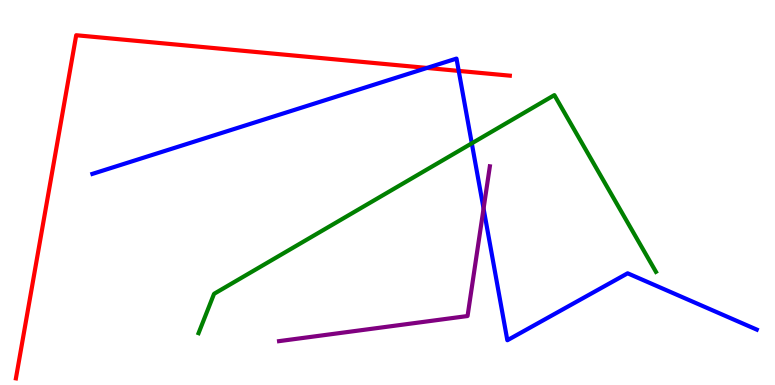[{'lines': ['blue', 'red'], 'intersections': [{'x': 5.51, 'y': 8.24}, {'x': 5.92, 'y': 8.16}]}, {'lines': ['green', 'red'], 'intersections': []}, {'lines': ['purple', 'red'], 'intersections': []}, {'lines': ['blue', 'green'], 'intersections': [{'x': 6.09, 'y': 6.28}]}, {'lines': ['blue', 'purple'], 'intersections': [{'x': 6.24, 'y': 4.58}]}, {'lines': ['green', 'purple'], 'intersections': []}]